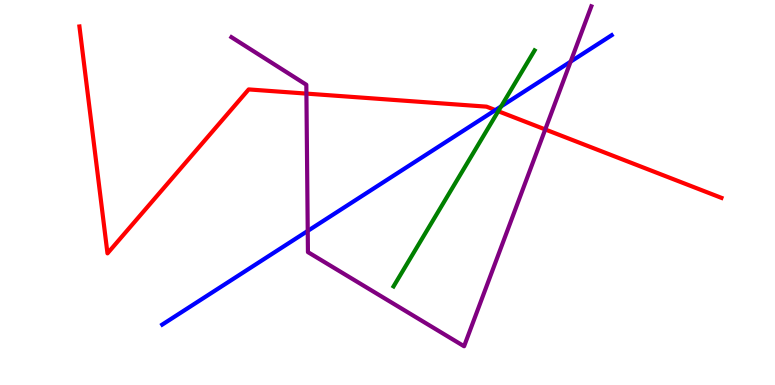[{'lines': ['blue', 'red'], 'intersections': [{'x': 6.39, 'y': 7.14}]}, {'lines': ['green', 'red'], 'intersections': [{'x': 6.43, 'y': 7.11}]}, {'lines': ['purple', 'red'], 'intersections': [{'x': 3.95, 'y': 7.57}, {'x': 7.04, 'y': 6.64}]}, {'lines': ['blue', 'green'], 'intersections': [{'x': 6.47, 'y': 7.24}]}, {'lines': ['blue', 'purple'], 'intersections': [{'x': 3.97, 'y': 4.0}, {'x': 7.36, 'y': 8.4}]}, {'lines': ['green', 'purple'], 'intersections': []}]